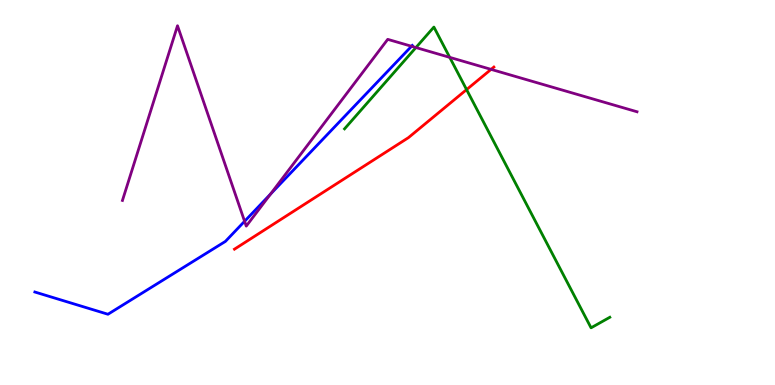[{'lines': ['blue', 'red'], 'intersections': []}, {'lines': ['green', 'red'], 'intersections': [{'x': 6.02, 'y': 7.67}]}, {'lines': ['purple', 'red'], 'intersections': [{'x': 6.34, 'y': 8.2}]}, {'lines': ['blue', 'green'], 'intersections': []}, {'lines': ['blue', 'purple'], 'intersections': [{'x': 3.16, 'y': 4.25}, {'x': 3.49, 'y': 4.96}, {'x': 5.31, 'y': 8.8}]}, {'lines': ['green', 'purple'], 'intersections': [{'x': 5.37, 'y': 8.77}, {'x': 5.8, 'y': 8.51}]}]